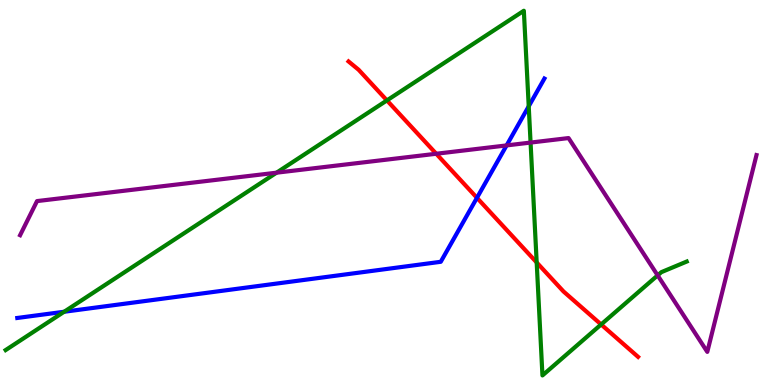[{'lines': ['blue', 'red'], 'intersections': [{'x': 6.15, 'y': 4.86}]}, {'lines': ['green', 'red'], 'intersections': [{'x': 4.99, 'y': 7.39}, {'x': 6.92, 'y': 3.18}, {'x': 7.76, 'y': 1.57}]}, {'lines': ['purple', 'red'], 'intersections': [{'x': 5.63, 'y': 6.01}]}, {'lines': ['blue', 'green'], 'intersections': [{'x': 0.828, 'y': 1.9}, {'x': 6.82, 'y': 7.24}]}, {'lines': ['blue', 'purple'], 'intersections': [{'x': 6.54, 'y': 6.22}]}, {'lines': ['green', 'purple'], 'intersections': [{'x': 3.57, 'y': 5.51}, {'x': 6.85, 'y': 6.3}, {'x': 8.49, 'y': 2.85}]}]